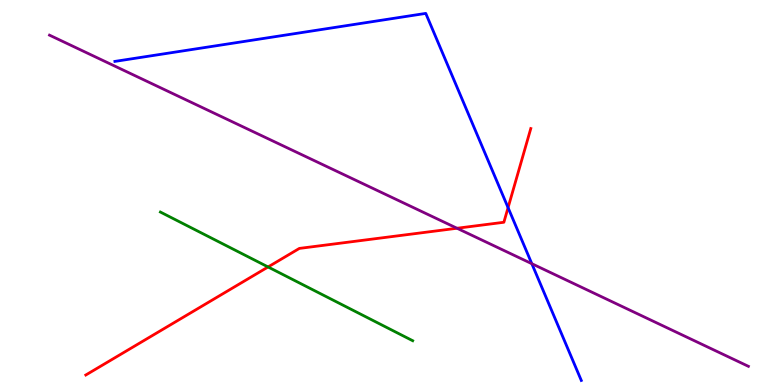[{'lines': ['blue', 'red'], 'intersections': [{'x': 6.56, 'y': 4.61}]}, {'lines': ['green', 'red'], 'intersections': [{'x': 3.46, 'y': 3.07}]}, {'lines': ['purple', 'red'], 'intersections': [{'x': 5.9, 'y': 4.07}]}, {'lines': ['blue', 'green'], 'intersections': []}, {'lines': ['blue', 'purple'], 'intersections': [{'x': 6.86, 'y': 3.15}]}, {'lines': ['green', 'purple'], 'intersections': []}]